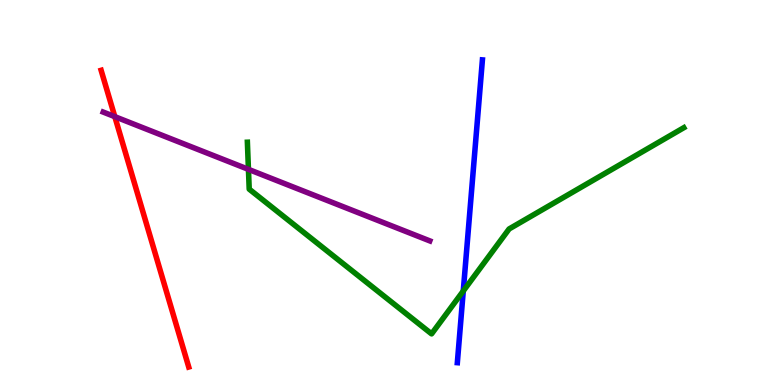[{'lines': ['blue', 'red'], 'intersections': []}, {'lines': ['green', 'red'], 'intersections': []}, {'lines': ['purple', 'red'], 'intersections': [{'x': 1.48, 'y': 6.97}]}, {'lines': ['blue', 'green'], 'intersections': [{'x': 5.98, 'y': 2.44}]}, {'lines': ['blue', 'purple'], 'intersections': []}, {'lines': ['green', 'purple'], 'intersections': [{'x': 3.21, 'y': 5.6}]}]